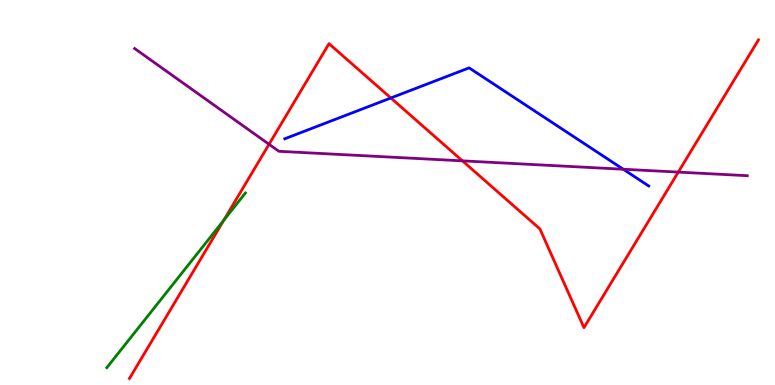[{'lines': ['blue', 'red'], 'intersections': [{'x': 5.04, 'y': 7.46}]}, {'lines': ['green', 'red'], 'intersections': [{'x': 2.89, 'y': 4.28}]}, {'lines': ['purple', 'red'], 'intersections': [{'x': 3.47, 'y': 6.25}, {'x': 5.97, 'y': 5.82}, {'x': 8.75, 'y': 5.53}]}, {'lines': ['blue', 'green'], 'intersections': []}, {'lines': ['blue', 'purple'], 'intersections': [{'x': 8.04, 'y': 5.6}]}, {'lines': ['green', 'purple'], 'intersections': []}]